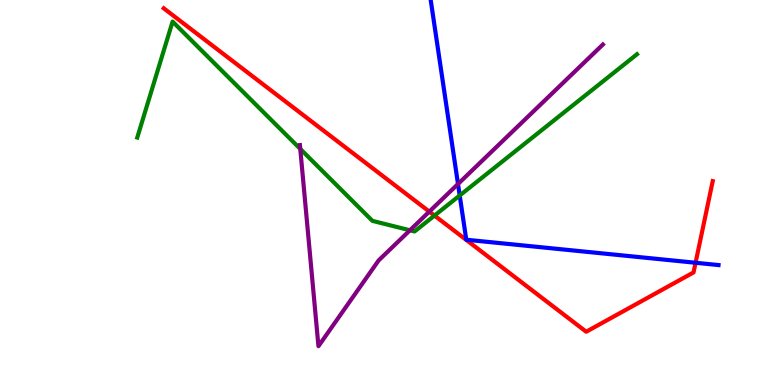[{'lines': ['blue', 'red'], 'intersections': [{'x': 8.98, 'y': 3.18}]}, {'lines': ['green', 'red'], 'intersections': [{'x': 5.61, 'y': 4.4}]}, {'lines': ['purple', 'red'], 'intersections': [{'x': 5.54, 'y': 4.5}]}, {'lines': ['blue', 'green'], 'intersections': [{'x': 5.93, 'y': 4.92}]}, {'lines': ['blue', 'purple'], 'intersections': [{'x': 5.91, 'y': 5.22}]}, {'lines': ['green', 'purple'], 'intersections': [{'x': 3.87, 'y': 6.13}, {'x': 5.29, 'y': 4.02}]}]